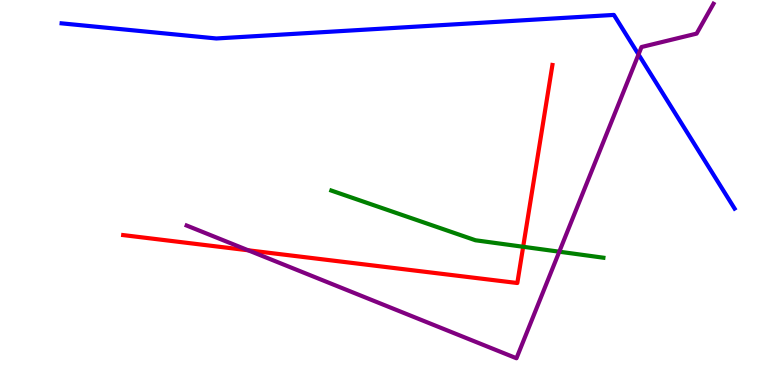[{'lines': ['blue', 'red'], 'intersections': []}, {'lines': ['green', 'red'], 'intersections': [{'x': 6.75, 'y': 3.59}]}, {'lines': ['purple', 'red'], 'intersections': [{'x': 3.2, 'y': 3.5}]}, {'lines': ['blue', 'green'], 'intersections': []}, {'lines': ['blue', 'purple'], 'intersections': [{'x': 8.24, 'y': 8.59}]}, {'lines': ['green', 'purple'], 'intersections': [{'x': 7.22, 'y': 3.46}]}]